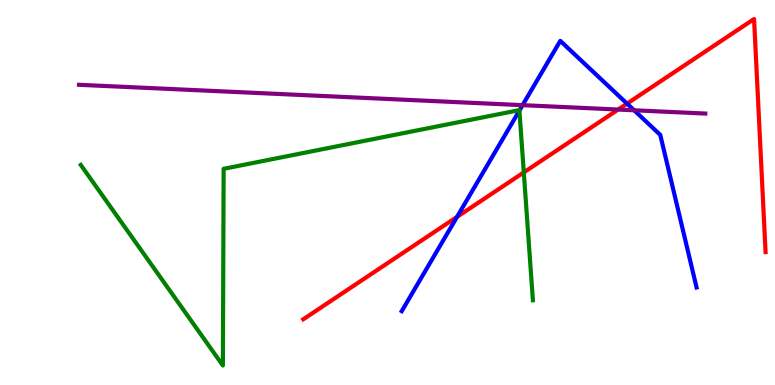[{'lines': ['blue', 'red'], 'intersections': [{'x': 5.9, 'y': 4.37}, {'x': 8.09, 'y': 7.31}]}, {'lines': ['green', 'red'], 'intersections': [{'x': 6.76, 'y': 5.52}]}, {'lines': ['purple', 'red'], 'intersections': [{'x': 7.98, 'y': 7.15}]}, {'lines': ['blue', 'green'], 'intersections': [{'x': 6.7, 'y': 7.13}]}, {'lines': ['blue', 'purple'], 'intersections': [{'x': 6.74, 'y': 7.27}, {'x': 8.18, 'y': 7.14}]}, {'lines': ['green', 'purple'], 'intersections': []}]